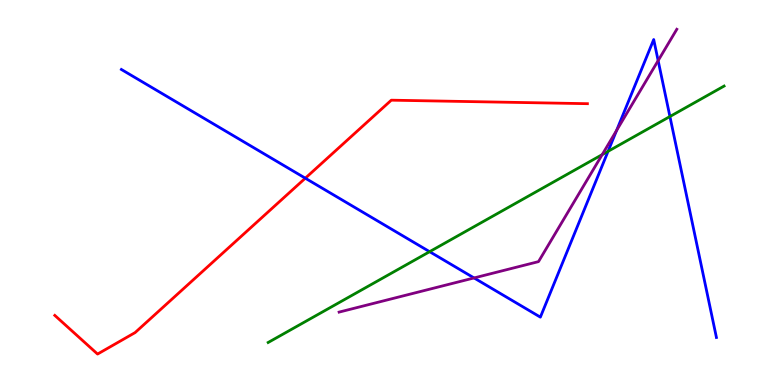[{'lines': ['blue', 'red'], 'intersections': [{'x': 3.94, 'y': 5.37}]}, {'lines': ['green', 'red'], 'intersections': []}, {'lines': ['purple', 'red'], 'intersections': []}, {'lines': ['blue', 'green'], 'intersections': [{'x': 5.54, 'y': 3.46}, {'x': 7.85, 'y': 6.07}, {'x': 8.64, 'y': 6.97}]}, {'lines': ['blue', 'purple'], 'intersections': [{'x': 6.12, 'y': 2.78}, {'x': 7.96, 'y': 6.61}, {'x': 8.49, 'y': 8.43}]}, {'lines': ['green', 'purple'], 'intersections': [{'x': 7.77, 'y': 5.98}]}]